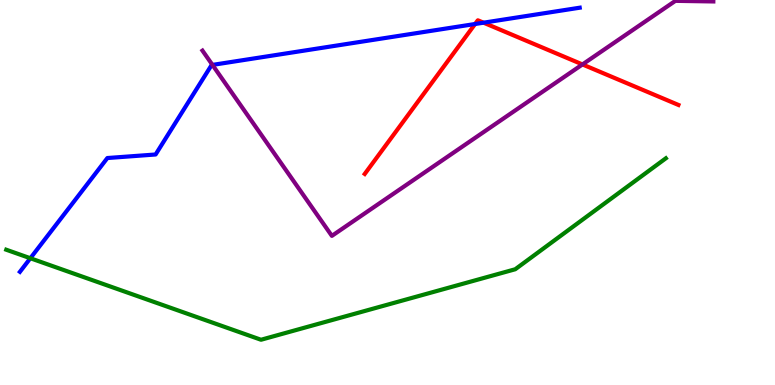[{'lines': ['blue', 'red'], 'intersections': [{'x': 6.13, 'y': 9.38}, {'x': 6.24, 'y': 9.41}]}, {'lines': ['green', 'red'], 'intersections': []}, {'lines': ['purple', 'red'], 'intersections': [{'x': 7.52, 'y': 8.33}]}, {'lines': ['blue', 'green'], 'intersections': [{'x': 0.392, 'y': 3.29}]}, {'lines': ['blue', 'purple'], 'intersections': [{'x': 2.74, 'y': 8.31}]}, {'lines': ['green', 'purple'], 'intersections': []}]